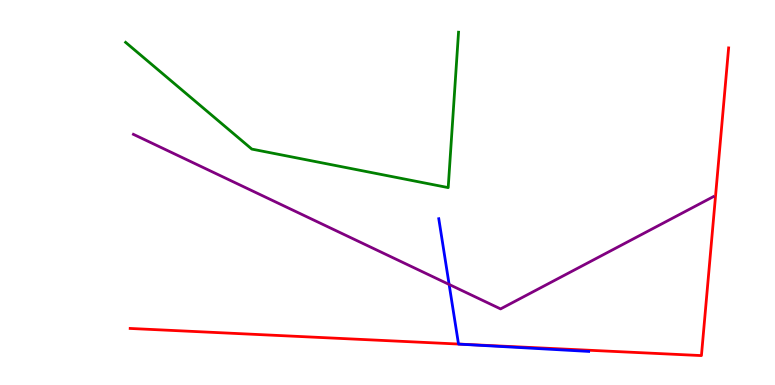[{'lines': ['blue', 'red'], 'intersections': [{'x': 5.92, 'y': 1.06}]}, {'lines': ['green', 'red'], 'intersections': []}, {'lines': ['purple', 'red'], 'intersections': []}, {'lines': ['blue', 'green'], 'intersections': []}, {'lines': ['blue', 'purple'], 'intersections': [{'x': 5.8, 'y': 2.61}]}, {'lines': ['green', 'purple'], 'intersections': []}]